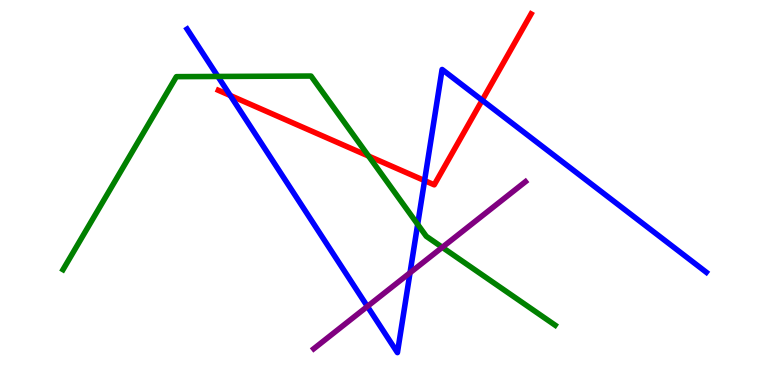[{'lines': ['blue', 'red'], 'intersections': [{'x': 2.97, 'y': 7.52}, {'x': 5.48, 'y': 5.31}, {'x': 6.22, 'y': 7.4}]}, {'lines': ['green', 'red'], 'intersections': [{'x': 4.76, 'y': 5.95}]}, {'lines': ['purple', 'red'], 'intersections': []}, {'lines': ['blue', 'green'], 'intersections': [{'x': 2.81, 'y': 8.01}, {'x': 5.39, 'y': 4.17}]}, {'lines': ['blue', 'purple'], 'intersections': [{'x': 4.74, 'y': 2.04}, {'x': 5.29, 'y': 2.91}]}, {'lines': ['green', 'purple'], 'intersections': [{'x': 5.71, 'y': 3.58}]}]